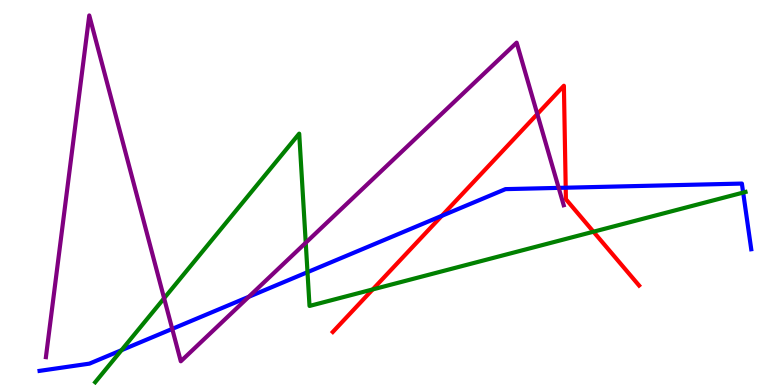[{'lines': ['blue', 'red'], 'intersections': [{'x': 5.7, 'y': 4.39}, {'x': 7.3, 'y': 5.12}]}, {'lines': ['green', 'red'], 'intersections': [{'x': 4.81, 'y': 2.48}, {'x': 7.66, 'y': 3.98}]}, {'lines': ['purple', 'red'], 'intersections': [{'x': 6.93, 'y': 7.04}]}, {'lines': ['blue', 'green'], 'intersections': [{'x': 1.57, 'y': 0.904}, {'x': 3.97, 'y': 2.93}, {'x': 9.59, 'y': 5.0}]}, {'lines': ['blue', 'purple'], 'intersections': [{'x': 2.22, 'y': 1.46}, {'x': 3.21, 'y': 2.29}, {'x': 7.21, 'y': 5.12}]}, {'lines': ['green', 'purple'], 'intersections': [{'x': 2.12, 'y': 2.25}, {'x': 3.94, 'y': 3.69}]}]